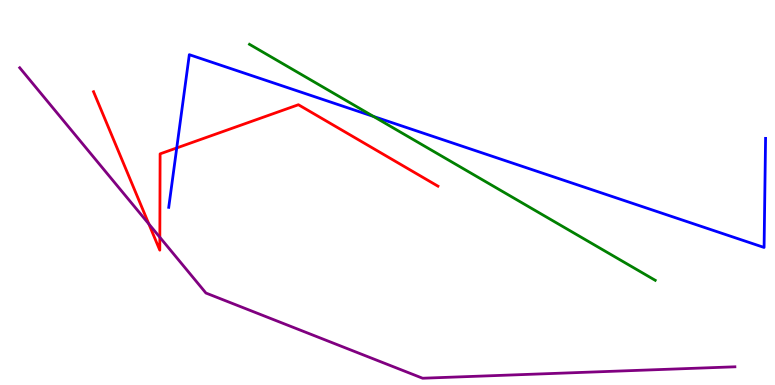[{'lines': ['blue', 'red'], 'intersections': [{'x': 2.28, 'y': 6.16}]}, {'lines': ['green', 'red'], 'intersections': []}, {'lines': ['purple', 'red'], 'intersections': [{'x': 1.92, 'y': 4.18}, {'x': 2.06, 'y': 3.84}]}, {'lines': ['blue', 'green'], 'intersections': [{'x': 4.82, 'y': 6.98}]}, {'lines': ['blue', 'purple'], 'intersections': []}, {'lines': ['green', 'purple'], 'intersections': []}]